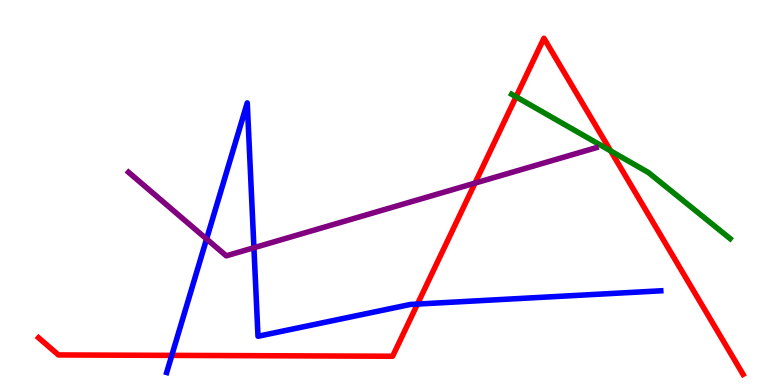[{'lines': ['blue', 'red'], 'intersections': [{'x': 2.22, 'y': 0.769}, {'x': 5.39, 'y': 2.1}]}, {'lines': ['green', 'red'], 'intersections': [{'x': 6.66, 'y': 7.49}, {'x': 7.88, 'y': 6.08}]}, {'lines': ['purple', 'red'], 'intersections': [{'x': 6.13, 'y': 5.24}]}, {'lines': ['blue', 'green'], 'intersections': []}, {'lines': ['blue', 'purple'], 'intersections': [{'x': 2.67, 'y': 3.79}, {'x': 3.28, 'y': 3.57}]}, {'lines': ['green', 'purple'], 'intersections': []}]